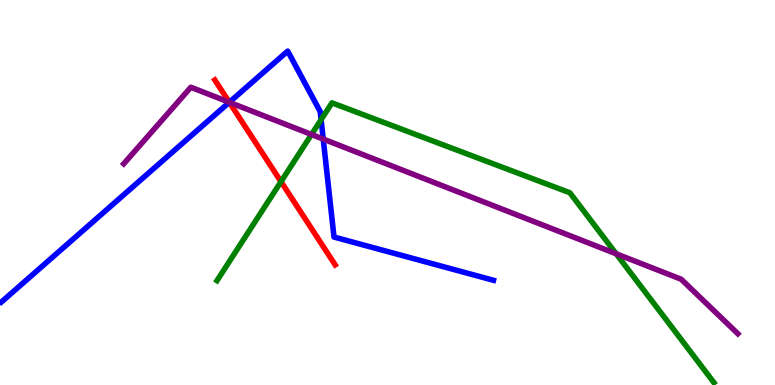[{'lines': ['blue', 'red'], 'intersections': [{'x': 2.96, 'y': 7.34}]}, {'lines': ['green', 'red'], 'intersections': [{'x': 3.63, 'y': 5.28}]}, {'lines': ['purple', 'red'], 'intersections': [{'x': 2.96, 'y': 7.34}]}, {'lines': ['blue', 'green'], 'intersections': [{'x': 4.14, 'y': 6.89}]}, {'lines': ['blue', 'purple'], 'intersections': [{'x': 2.96, 'y': 7.34}, {'x': 4.17, 'y': 6.39}]}, {'lines': ['green', 'purple'], 'intersections': [{'x': 4.02, 'y': 6.51}, {'x': 7.95, 'y': 3.41}]}]